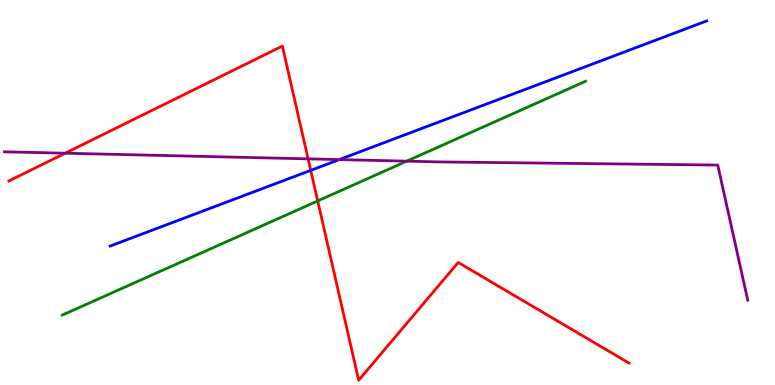[{'lines': ['blue', 'red'], 'intersections': [{'x': 4.01, 'y': 5.58}]}, {'lines': ['green', 'red'], 'intersections': [{'x': 4.1, 'y': 4.78}]}, {'lines': ['purple', 'red'], 'intersections': [{'x': 0.841, 'y': 6.02}, {'x': 3.98, 'y': 5.87}]}, {'lines': ['blue', 'green'], 'intersections': []}, {'lines': ['blue', 'purple'], 'intersections': [{'x': 4.38, 'y': 5.85}]}, {'lines': ['green', 'purple'], 'intersections': [{'x': 5.25, 'y': 5.81}]}]